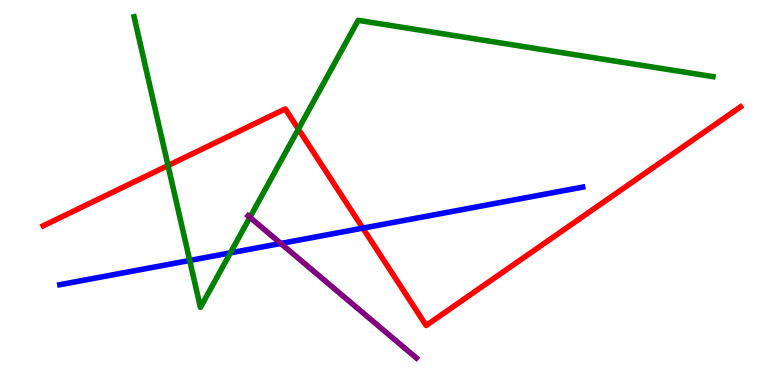[{'lines': ['blue', 'red'], 'intersections': [{'x': 4.68, 'y': 4.07}]}, {'lines': ['green', 'red'], 'intersections': [{'x': 2.17, 'y': 5.7}, {'x': 3.85, 'y': 6.65}]}, {'lines': ['purple', 'red'], 'intersections': []}, {'lines': ['blue', 'green'], 'intersections': [{'x': 2.45, 'y': 3.23}, {'x': 2.97, 'y': 3.43}]}, {'lines': ['blue', 'purple'], 'intersections': [{'x': 3.62, 'y': 3.68}]}, {'lines': ['green', 'purple'], 'intersections': [{'x': 3.22, 'y': 4.35}]}]